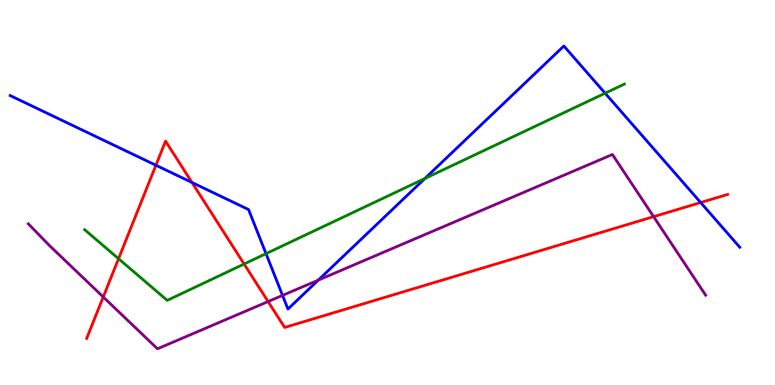[{'lines': ['blue', 'red'], 'intersections': [{'x': 2.01, 'y': 5.71}, {'x': 2.48, 'y': 5.26}, {'x': 9.04, 'y': 4.74}]}, {'lines': ['green', 'red'], 'intersections': [{'x': 1.53, 'y': 3.28}, {'x': 3.15, 'y': 3.14}]}, {'lines': ['purple', 'red'], 'intersections': [{'x': 1.33, 'y': 2.29}, {'x': 3.46, 'y': 2.17}, {'x': 8.43, 'y': 4.37}]}, {'lines': ['blue', 'green'], 'intersections': [{'x': 3.43, 'y': 3.41}, {'x': 5.48, 'y': 5.36}, {'x': 7.81, 'y': 7.58}]}, {'lines': ['blue', 'purple'], 'intersections': [{'x': 3.65, 'y': 2.33}, {'x': 4.11, 'y': 2.72}]}, {'lines': ['green', 'purple'], 'intersections': []}]